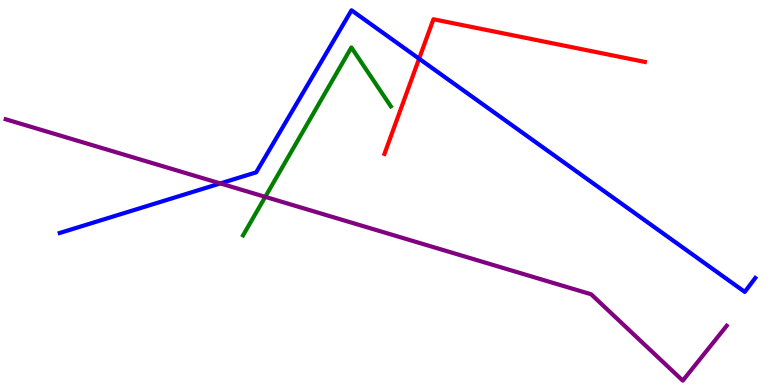[{'lines': ['blue', 'red'], 'intersections': [{'x': 5.41, 'y': 8.48}]}, {'lines': ['green', 'red'], 'intersections': []}, {'lines': ['purple', 'red'], 'intersections': []}, {'lines': ['blue', 'green'], 'intersections': []}, {'lines': ['blue', 'purple'], 'intersections': [{'x': 2.84, 'y': 5.24}]}, {'lines': ['green', 'purple'], 'intersections': [{'x': 3.42, 'y': 4.89}]}]